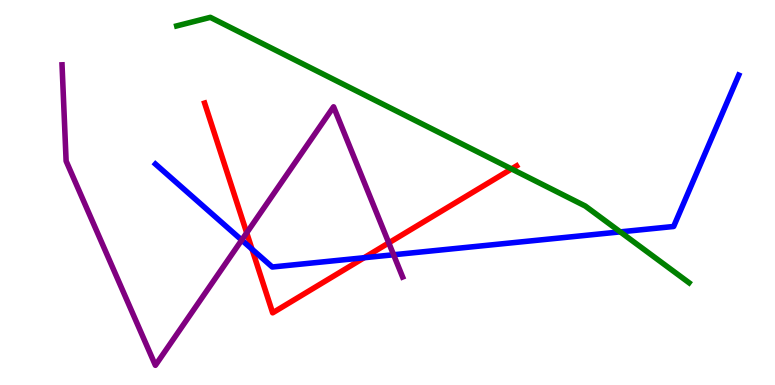[{'lines': ['blue', 'red'], 'intersections': [{'x': 3.25, 'y': 3.53}, {'x': 4.7, 'y': 3.31}]}, {'lines': ['green', 'red'], 'intersections': [{'x': 6.6, 'y': 5.61}]}, {'lines': ['purple', 'red'], 'intersections': [{'x': 3.18, 'y': 3.95}, {'x': 5.02, 'y': 3.69}]}, {'lines': ['blue', 'green'], 'intersections': [{'x': 8.0, 'y': 3.98}]}, {'lines': ['blue', 'purple'], 'intersections': [{'x': 3.12, 'y': 3.76}, {'x': 5.08, 'y': 3.38}]}, {'lines': ['green', 'purple'], 'intersections': []}]